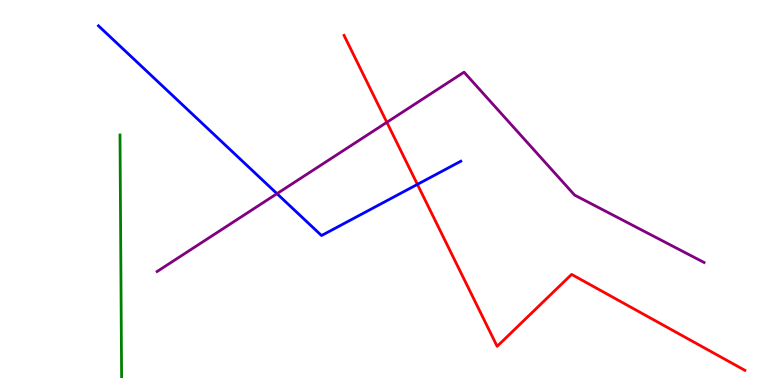[{'lines': ['blue', 'red'], 'intersections': [{'x': 5.39, 'y': 5.21}]}, {'lines': ['green', 'red'], 'intersections': []}, {'lines': ['purple', 'red'], 'intersections': [{'x': 4.99, 'y': 6.82}]}, {'lines': ['blue', 'green'], 'intersections': []}, {'lines': ['blue', 'purple'], 'intersections': [{'x': 3.57, 'y': 4.97}]}, {'lines': ['green', 'purple'], 'intersections': []}]